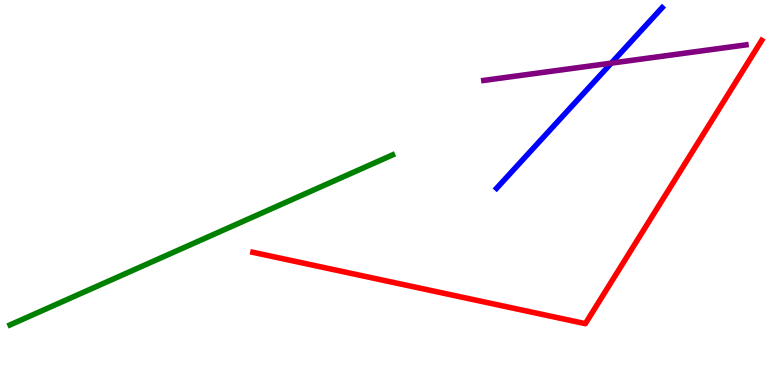[{'lines': ['blue', 'red'], 'intersections': []}, {'lines': ['green', 'red'], 'intersections': []}, {'lines': ['purple', 'red'], 'intersections': []}, {'lines': ['blue', 'green'], 'intersections': []}, {'lines': ['blue', 'purple'], 'intersections': [{'x': 7.89, 'y': 8.36}]}, {'lines': ['green', 'purple'], 'intersections': []}]